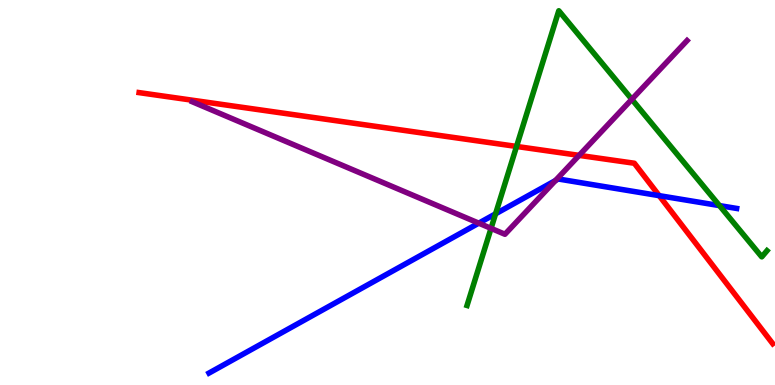[{'lines': ['blue', 'red'], 'intersections': [{'x': 8.51, 'y': 4.92}]}, {'lines': ['green', 'red'], 'intersections': [{'x': 6.67, 'y': 6.2}]}, {'lines': ['purple', 'red'], 'intersections': [{'x': 7.47, 'y': 5.96}]}, {'lines': ['blue', 'green'], 'intersections': [{'x': 6.39, 'y': 4.45}, {'x': 9.28, 'y': 4.66}]}, {'lines': ['blue', 'purple'], 'intersections': [{'x': 6.18, 'y': 4.2}, {'x': 7.17, 'y': 5.31}]}, {'lines': ['green', 'purple'], 'intersections': [{'x': 6.34, 'y': 4.07}, {'x': 8.15, 'y': 7.42}]}]